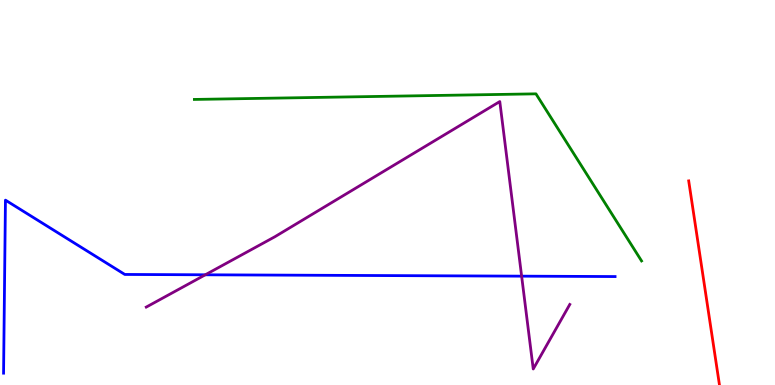[{'lines': ['blue', 'red'], 'intersections': []}, {'lines': ['green', 'red'], 'intersections': []}, {'lines': ['purple', 'red'], 'intersections': []}, {'lines': ['blue', 'green'], 'intersections': []}, {'lines': ['blue', 'purple'], 'intersections': [{'x': 2.65, 'y': 2.86}, {'x': 6.73, 'y': 2.83}]}, {'lines': ['green', 'purple'], 'intersections': []}]